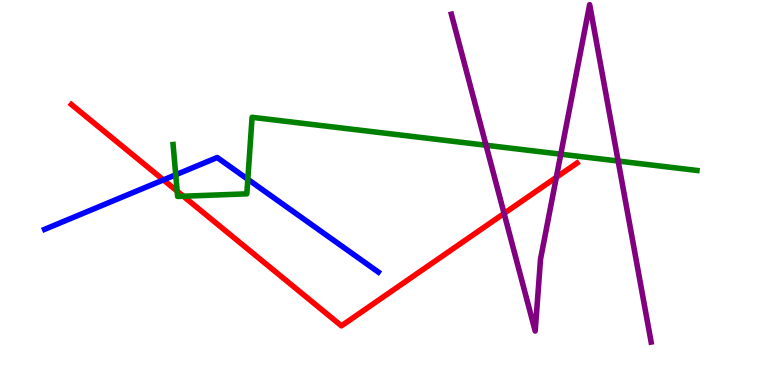[{'lines': ['blue', 'red'], 'intersections': [{'x': 2.11, 'y': 5.33}]}, {'lines': ['green', 'red'], 'intersections': [{'x': 2.29, 'y': 5.03}, {'x': 2.37, 'y': 4.9}]}, {'lines': ['purple', 'red'], 'intersections': [{'x': 6.5, 'y': 4.46}, {'x': 7.18, 'y': 5.39}]}, {'lines': ['blue', 'green'], 'intersections': [{'x': 2.27, 'y': 5.46}, {'x': 3.2, 'y': 5.34}]}, {'lines': ['blue', 'purple'], 'intersections': []}, {'lines': ['green', 'purple'], 'intersections': [{'x': 6.27, 'y': 6.23}, {'x': 7.24, 'y': 6.0}, {'x': 7.98, 'y': 5.82}]}]